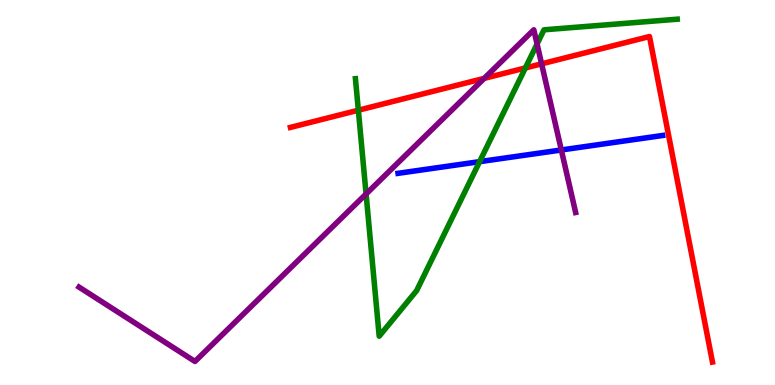[{'lines': ['blue', 'red'], 'intersections': []}, {'lines': ['green', 'red'], 'intersections': [{'x': 4.62, 'y': 7.14}, {'x': 6.78, 'y': 8.24}]}, {'lines': ['purple', 'red'], 'intersections': [{'x': 6.25, 'y': 7.96}, {'x': 6.99, 'y': 8.34}]}, {'lines': ['blue', 'green'], 'intersections': [{'x': 6.19, 'y': 5.8}]}, {'lines': ['blue', 'purple'], 'intersections': [{'x': 7.24, 'y': 6.1}]}, {'lines': ['green', 'purple'], 'intersections': [{'x': 4.72, 'y': 4.96}, {'x': 6.93, 'y': 8.86}]}]